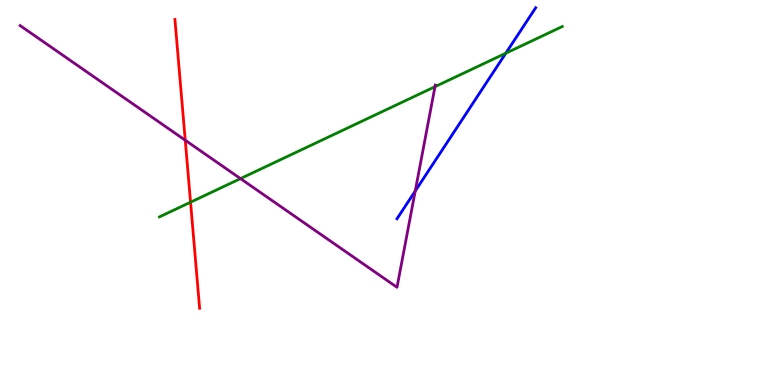[{'lines': ['blue', 'red'], 'intersections': []}, {'lines': ['green', 'red'], 'intersections': [{'x': 2.46, 'y': 4.75}]}, {'lines': ['purple', 'red'], 'intersections': [{'x': 2.39, 'y': 6.36}]}, {'lines': ['blue', 'green'], 'intersections': [{'x': 6.53, 'y': 8.62}]}, {'lines': ['blue', 'purple'], 'intersections': [{'x': 5.36, 'y': 5.04}]}, {'lines': ['green', 'purple'], 'intersections': [{'x': 3.1, 'y': 5.36}, {'x': 5.61, 'y': 7.75}]}]